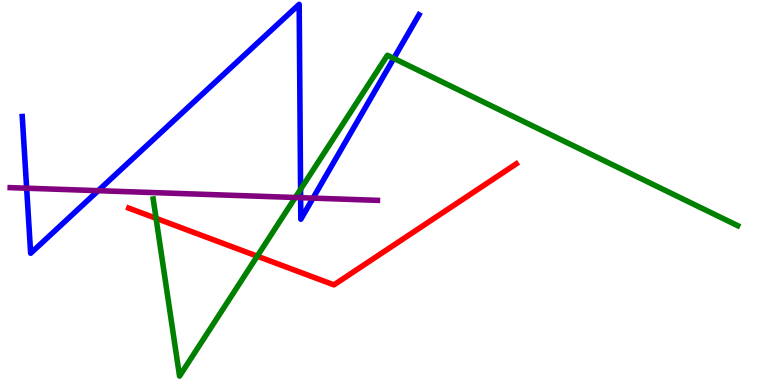[{'lines': ['blue', 'red'], 'intersections': []}, {'lines': ['green', 'red'], 'intersections': [{'x': 2.01, 'y': 4.33}, {'x': 3.32, 'y': 3.35}]}, {'lines': ['purple', 'red'], 'intersections': []}, {'lines': ['blue', 'green'], 'intersections': [{'x': 3.88, 'y': 5.08}, {'x': 5.08, 'y': 8.48}]}, {'lines': ['blue', 'purple'], 'intersections': [{'x': 0.344, 'y': 5.11}, {'x': 1.27, 'y': 5.05}, {'x': 3.88, 'y': 4.87}, {'x': 4.04, 'y': 4.85}]}, {'lines': ['green', 'purple'], 'intersections': [{'x': 3.81, 'y': 4.87}]}]